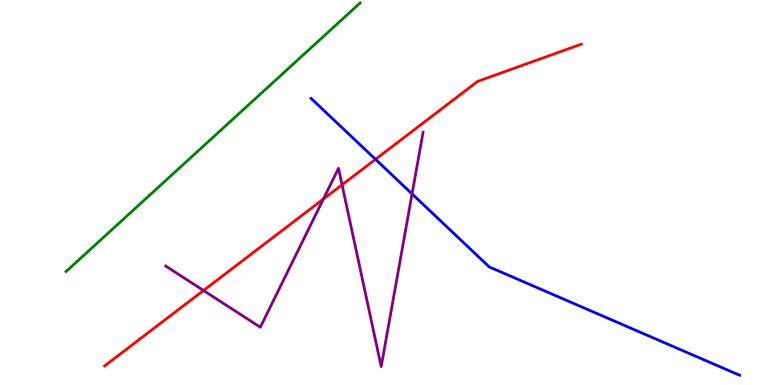[{'lines': ['blue', 'red'], 'intersections': [{'x': 4.85, 'y': 5.86}]}, {'lines': ['green', 'red'], 'intersections': []}, {'lines': ['purple', 'red'], 'intersections': [{'x': 2.63, 'y': 2.45}, {'x': 4.17, 'y': 4.83}, {'x': 4.41, 'y': 5.2}]}, {'lines': ['blue', 'green'], 'intersections': []}, {'lines': ['blue', 'purple'], 'intersections': [{'x': 5.32, 'y': 4.96}]}, {'lines': ['green', 'purple'], 'intersections': []}]